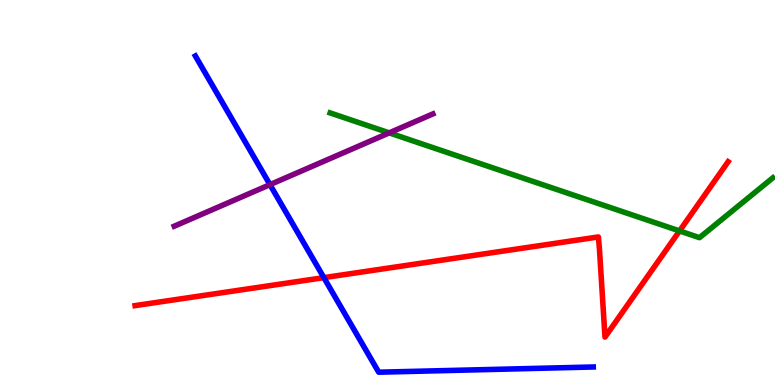[{'lines': ['blue', 'red'], 'intersections': [{'x': 4.18, 'y': 2.79}]}, {'lines': ['green', 'red'], 'intersections': [{'x': 8.77, 'y': 4.0}]}, {'lines': ['purple', 'red'], 'intersections': []}, {'lines': ['blue', 'green'], 'intersections': []}, {'lines': ['blue', 'purple'], 'intersections': [{'x': 3.48, 'y': 5.2}]}, {'lines': ['green', 'purple'], 'intersections': [{'x': 5.02, 'y': 6.55}]}]